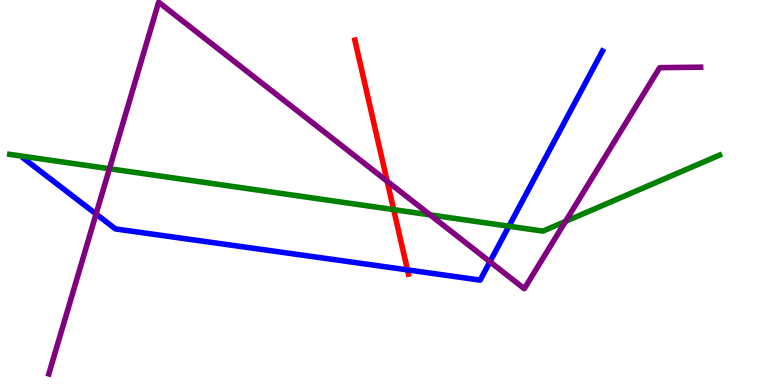[{'lines': ['blue', 'red'], 'intersections': [{'x': 5.26, 'y': 2.99}]}, {'lines': ['green', 'red'], 'intersections': [{'x': 5.08, 'y': 4.55}]}, {'lines': ['purple', 'red'], 'intersections': [{'x': 5.0, 'y': 5.29}]}, {'lines': ['blue', 'green'], 'intersections': [{'x': 6.57, 'y': 4.12}]}, {'lines': ['blue', 'purple'], 'intersections': [{'x': 1.24, 'y': 4.44}, {'x': 6.32, 'y': 3.2}]}, {'lines': ['green', 'purple'], 'intersections': [{'x': 1.41, 'y': 5.62}, {'x': 5.55, 'y': 4.42}, {'x': 7.3, 'y': 4.25}]}]